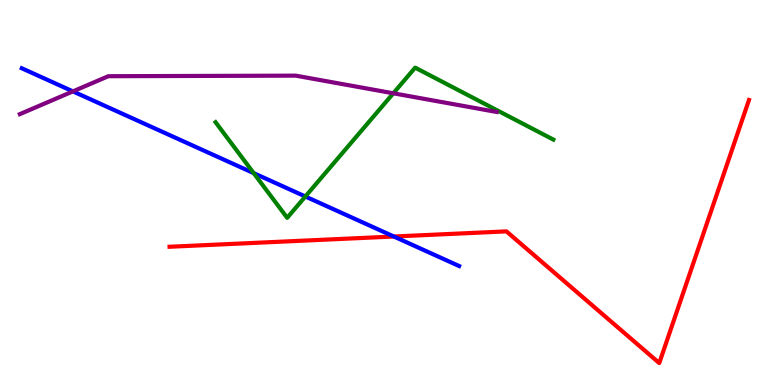[{'lines': ['blue', 'red'], 'intersections': [{'x': 5.08, 'y': 3.86}]}, {'lines': ['green', 'red'], 'intersections': []}, {'lines': ['purple', 'red'], 'intersections': []}, {'lines': ['blue', 'green'], 'intersections': [{'x': 3.27, 'y': 5.5}, {'x': 3.94, 'y': 4.9}]}, {'lines': ['blue', 'purple'], 'intersections': [{'x': 0.941, 'y': 7.63}]}, {'lines': ['green', 'purple'], 'intersections': [{'x': 5.08, 'y': 7.58}]}]